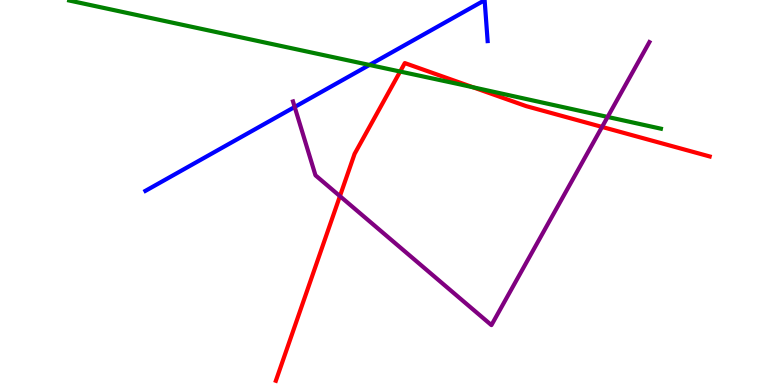[{'lines': ['blue', 'red'], 'intersections': []}, {'lines': ['green', 'red'], 'intersections': [{'x': 5.16, 'y': 8.14}, {'x': 6.1, 'y': 7.73}]}, {'lines': ['purple', 'red'], 'intersections': [{'x': 4.39, 'y': 4.91}, {'x': 7.77, 'y': 6.7}]}, {'lines': ['blue', 'green'], 'intersections': [{'x': 4.77, 'y': 8.31}]}, {'lines': ['blue', 'purple'], 'intersections': [{'x': 3.8, 'y': 7.22}]}, {'lines': ['green', 'purple'], 'intersections': [{'x': 7.84, 'y': 6.96}]}]